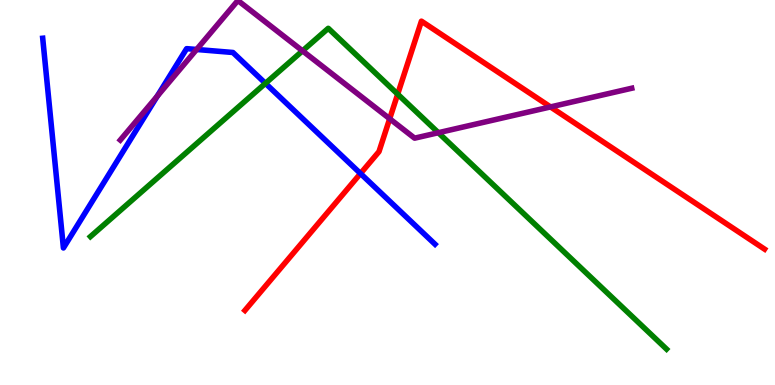[{'lines': ['blue', 'red'], 'intersections': [{'x': 4.65, 'y': 5.49}]}, {'lines': ['green', 'red'], 'intersections': [{'x': 5.13, 'y': 7.55}]}, {'lines': ['purple', 'red'], 'intersections': [{'x': 5.03, 'y': 6.92}, {'x': 7.1, 'y': 7.22}]}, {'lines': ['blue', 'green'], 'intersections': [{'x': 3.42, 'y': 7.84}]}, {'lines': ['blue', 'purple'], 'intersections': [{'x': 2.03, 'y': 7.5}, {'x': 2.54, 'y': 8.71}]}, {'lines': ['green', 'purple'], 'intersections': [{'x': 3.9, 'y': 8.68}, {'x': 5.66, 'y': 6.55}]}]